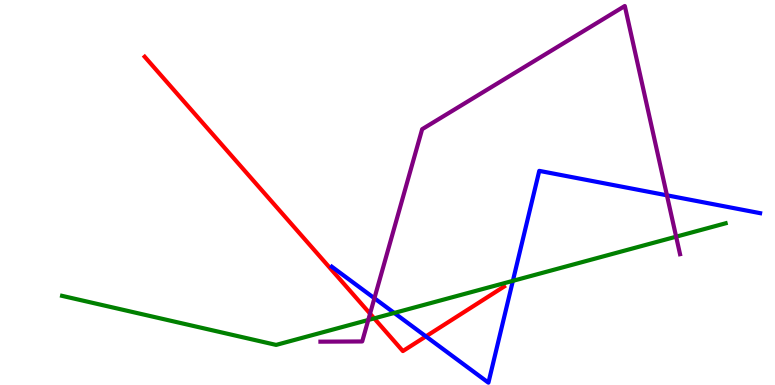[{'lines': ['blue', 'red'], 'intersections': [{'x': 5.5, 'y': 1.26}]}, {'lines': ['green', 'red'], 'intersections': [{'x': 4.83, 'y': 1.73}]}, {'lines': ['purple', 'red'], 'intersections': [{'x': 4.77, 'y': 1.85}]}, {'lines': ['blue', 'green'], 'intersections': [{'x': 5.09, 'y': 1.87}, {'x': 6.62, 'y': 2.71}]}, {'lines': ['blue', 'purple'], 'intersections': [{'x': 4.83, 'y': 2.25}, {'x': 8.61, 'y': 4.93}]}, {'lines': ['green', 'purple'], 'intersections': [{'x': 4.75, 'y': 1.69}, {'x': 8.72, 'y': 3.85}]}]